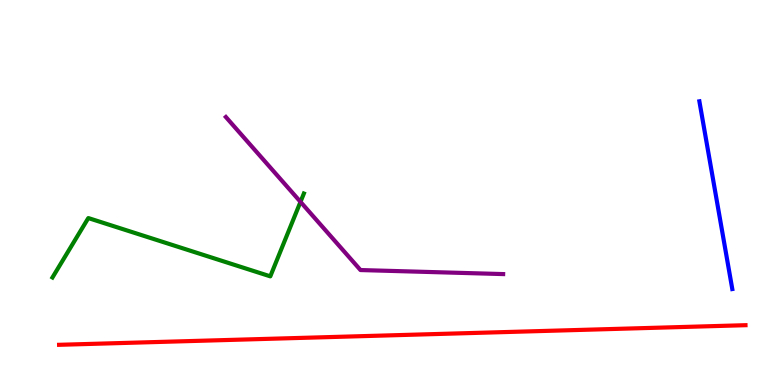[{'lines': ['blue', 'red'], 'intersections': []}, {'lines': ['green', 'red'], 'intersections': []}, {'lines': ['purple', 'red'], 'intersections': []}, {'lines': ['blue', 'green'], 'intersections': []}, {'lines': ['blue', 'purple'], 'intersections': []}, {'lines': ['green', 'purple'], 'intersections': [{'x': 3.88, 'y': 4.76}]}]